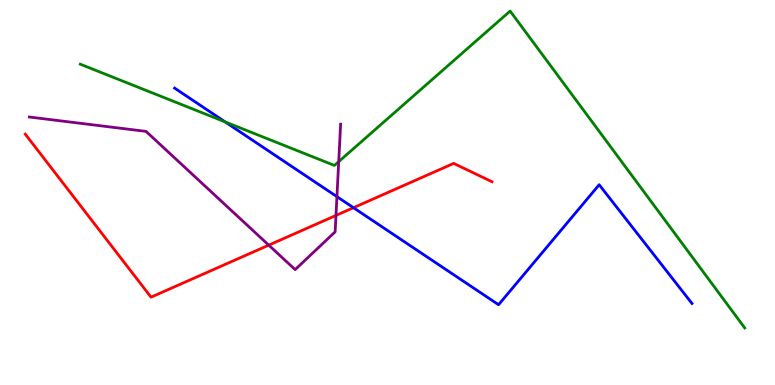[{'lines': ['blue', 'red'], 'intersections': [{'x': 4.56, 'y': 4.61}]}, {'lines': ['green', 'red'], 'intersections': []}, {'lines': ['purple', 'red'], 'intersections': [{'x': 3.47, 'y': 3.63}, {'x': 4.34, 'y': 4.4}]}, {'lines': ['blue', 'green'], 'intersections': [{'x': 2.9, 'y': 6.83}]}, {'lines': ['blue', 'purple'], 'intersections': [{'x': 4.35, 'y': 4.89}]}, {'lines': ['green', 'purple'], 'intersections': [{'x': 4.37, 'y': 5.8}]}]